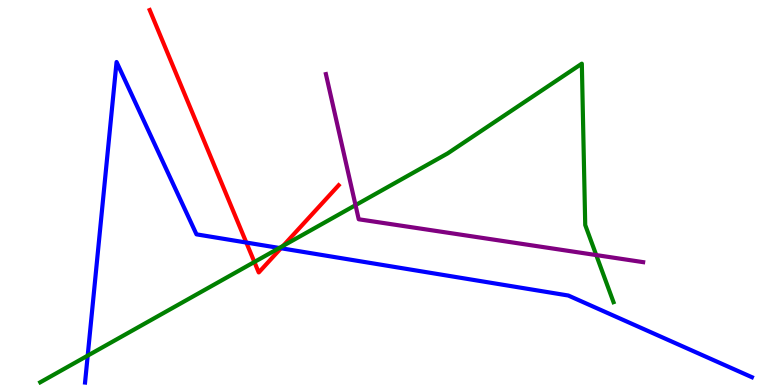[{'lines': ['blue', 'red'], 'intersections': [{'x': 3.18, 'y': 3.7}, {'x': 3.63, 'y': 3.55}]}, {'lines': ['green', 'red'], 'intersections': [{'x': 3.28, 'y': 3.2}, {'x': 3.65, 'y': 3.62}]}, {'lines': ['purple', 'red'], 'intersections': []}, {'lines': ['blue', 'green'], 'intersections': [{'x': 1.13, 'y': 0.763}, {'x': 3.6, 'y': 3.56}]}, {'lines': ['blue', 'purple'], 'intersections': []}, {'lines': ['green', 'purple'], 'intersections': [{'x': 4.59, 'y': 4.67}, {'x': 7.69, 'y': 3.37}]}]